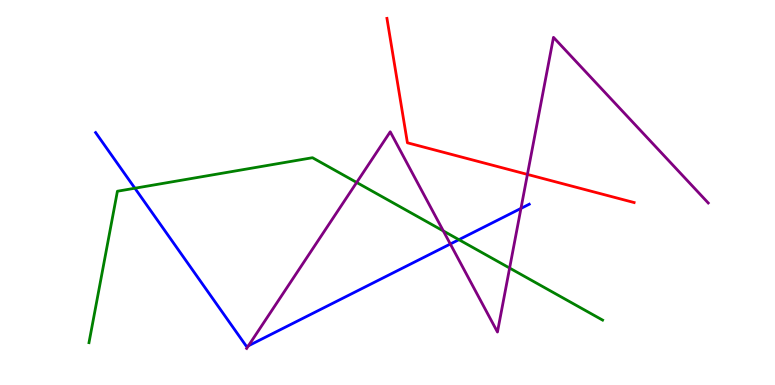[{'lines': ['blue', 'red'], 'intersections': []}, {'lines': ['green', 'red'], 'intersections': []}, {'lines': ['purple', 'red'], 'intersections': [{'x': 6.81, 'y': 5.47}]}, {'lines': ['blue', 'green'], 'intersections': [{'x': 1.74, 'y': 5.11}, {'x': 5.92, 'y': 3.77}]}, {'lines': ['blue', 'purple'], 'intersections': [{'x': 3.21, 'y': 1.02}, {'x': 5.81, 'y': 3.66}, {'x': 6.72, 'y': 4.59}]}, {'lines': ['green', 'purple'], 'intersections': [{'x': 4.6, 'y': 5.26}, {'x': 5.72, 'y': 4.0}, {'x': 6.58, 'y': 3.04}]}]